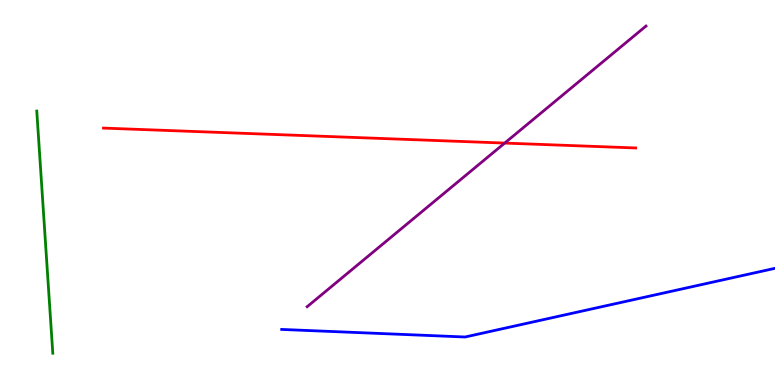[{'lines': ['blue', 'red'], 'intersections': []}, {'lines': ['green', 'red'], 'intersections': []}, {'lines': ['purple', 'red'], 'intersections': [{'x': 6.51, 'y': 6.28}]}, {'lines': ['blue', 'green'], 'intersections': []}, {'lines': ['blue', 'purple'], 'intersections': []}, {'lines': ['green', 'purple'], 'intersections': []}]